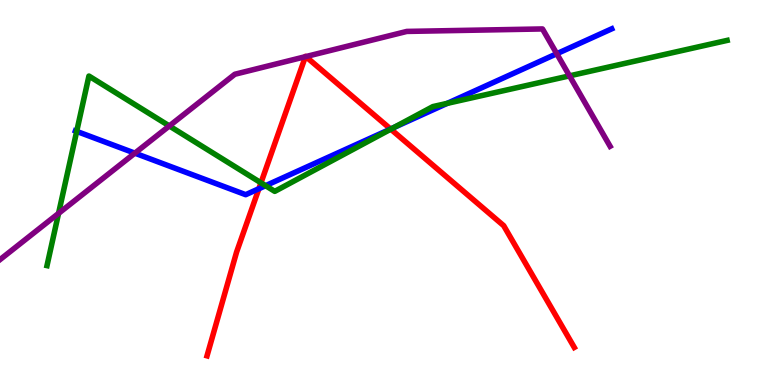[{'lines': ['blue', 'red'], 'intersections': [{'x': 3.34, 'y': 5.1}, {'x': 5.04, 'y': 6.65}]}, {'lines': ['green', 'red'], 'intersections': [{'x': 3.37, 'y': 5.25}, {'x': 5.04, 'y': 6.64}]}, {'lines': ['purple', 'red'], 'intersections': [{'x': 3.94, 'y': 8.53}, {'x': 3.95, 'y': 8.53}]}, {'lines': ['blue', 'green'], 'intersections': [{'x': 0.99, 'y': 6.59}, {'x': 3.43, 'y': 5.18}, {'x': 5.08, 'y': 6.68}, {'x': 5.77, 'y': 7.32}]}, {'lines': ['blue', 'purple'], 'intersections': [{'x': 1.74, 'y': 6.02}, {'x': 7.18, 'y': 8.6}]}, {'lines': ['green', 'purple'], 'intersections': [{'x': 0.756, 'y': 4.46}, {'x': 2.18, 'y': 6.73}, {'x': 7.35, 'y': 8.03}]}]